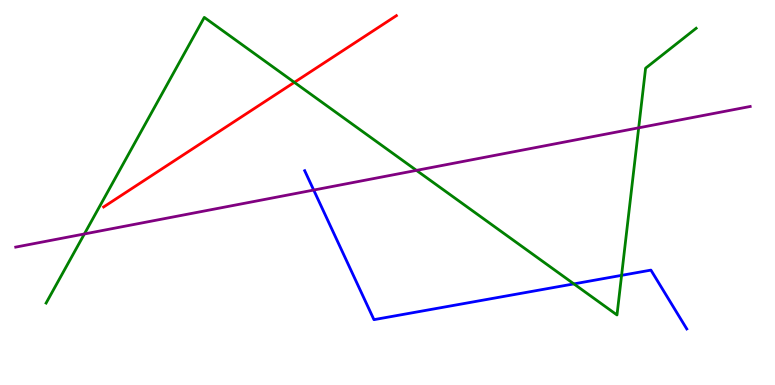[{'lines': ['blue', 'red'], 'intersections': []}, {'lines': ['green', 'red'], 'intersections': [{'x': 3.8, 'y': 7.86}]}, {'lines': ['purple', 'red'], 'intersections': []}, {'lines': ['blue', 'green'], 'intersections': [{'x': 7.41, 'y': 2.63}, {'x': 8.02, 'y': 2.85}]}, {'lines': ['blue', 'purple'], 'intersections': [{'x': 4.05, 'y': 5.06}]}, {'lines': ['green', 'purple'], 'intersections': [{'x': 1.09, 'y': 3.92}, {'x': 5.37, 'y': 5.57}, {'x': 8.24, 'y': 6.68}]}]